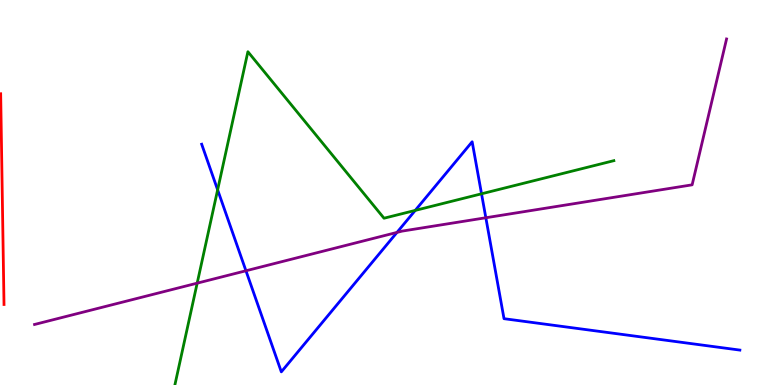[{'lines': ['blue', 'red'], 'intersections': []}, {'lines': ['green', 'red'], 'intersections': []}, {'lines': ['purple', 'red'], 'intersections': []}, {'lines': ['blue', 'green'], 'intersections': [{'x': 2.81, 'y': 5.07}, {'x': 5.36, 'y': 4.53}, {'x': 6.21, 'y': 4.97}]}, {'lines': ['blue', 'purple'], 'intersections': [{'x': 3.17, 'y': 2.97}, {'x': 5.12, 'y': 3.96}, {'x': 6.27, 'y': 4.34}]}, {'lines': ['green', 'purple'], 'intersections': [{'x': 2.54, 'y': 2.65}]}]